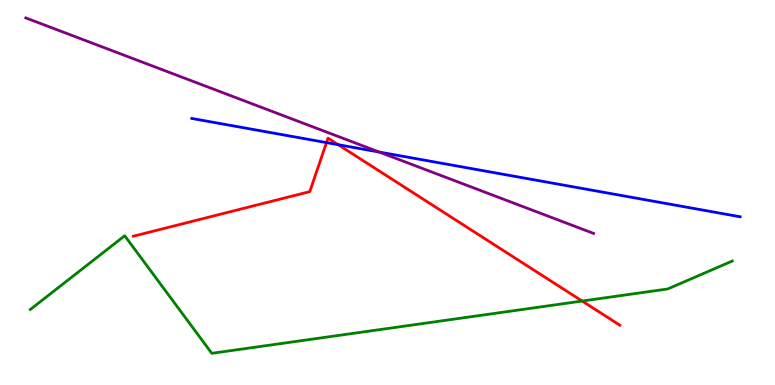[{'lines': ['blue', 'red'], 'intersections': [{'x': 4.21, 'y': 6.3}, {'x': 4.36, 'y': 6.24}]}, {'lines': ['green', 'red'], 'intersections': [{'x': 7.51, 'y': 2.18}]}, {'lines': ['purple', 'red'], 'intersections': []}, {'lines': ['blue', 'green'], 'intersections': []}, {'lines': ['blue', 'purple'], 'intersections': [{'x': 4.89, 'y': 6.05}]}, {'lines': ['green', 'purple'], 'intersections': []}]